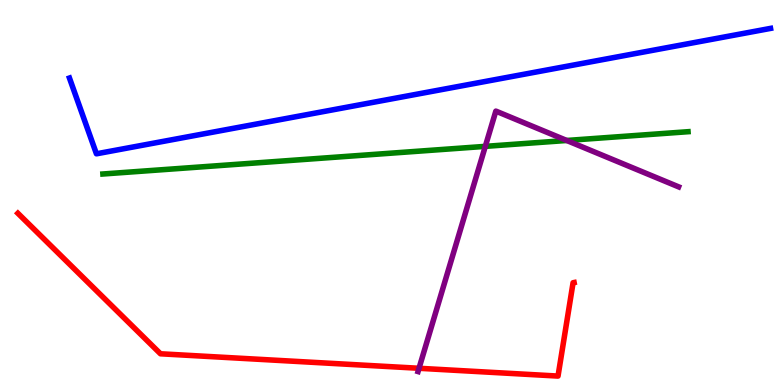[{'lines': ['blue', 'red'], 'intersections': []}, {'lines': ['green', 'red'], 'intersections': []}, {'lines': ['purple', 'red'], 'intersections': [{'x': 5.41, 'y': 0.434}]}, {'lines': ['blue', 'green'], 'intersections': []}, {'lines': ['blue', 'purple'], 'intersections': []}, {'lines': ['green', 'purple'], 'intersections': [{'x': 6.26, 'y': 6.2}, {'x': 7.31, 'y': 6.35}]}]